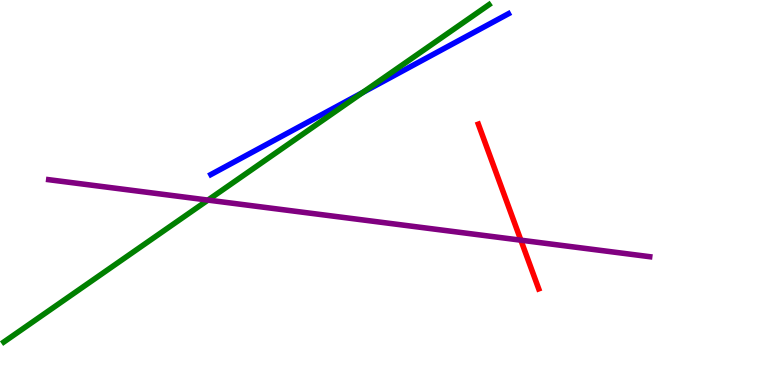[{'lines': ['blue', 'red'], 'intersections': []}, {'lines': ['green', 'red'], 'intersections': []}, {'lines': ['purple', 'red'], 'intersections': [{'x': 6.72, 'y': 3.76}]}, {'lines': ['blue', 'green'], 'intersections': [{'x': 4.68, 'y': 7.6}]}, {'lines': ['blue', 'purple'], 'intersections': []}, {'lines': ['green', 'purple'], 'intersections': [{'x': 2.68, 'y': 4.8}]}]